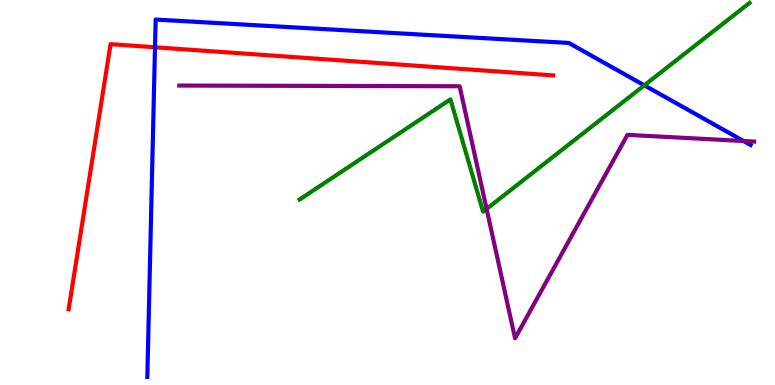[{'lines': ['blue', 'red'], 'intersections': [{'x': 2.0, 'y': 8.77}]}, {'lines': ['green', 'red'], 'intersections': []}, {'lines': ['purple', 'red'], 'intersections': []}, {'lines': ['blue', 'green'], 'intersections': [{'x': 8.31, 'y': 7.78}]}, {'lines': ['blue', 'purple'], 'intersections': [{'x': 9.59, 'y': 6.34}]}, {'lines': ['green', 'purple'], 'intersections': [{'x': 6.28, 'y': 4.57}]}]